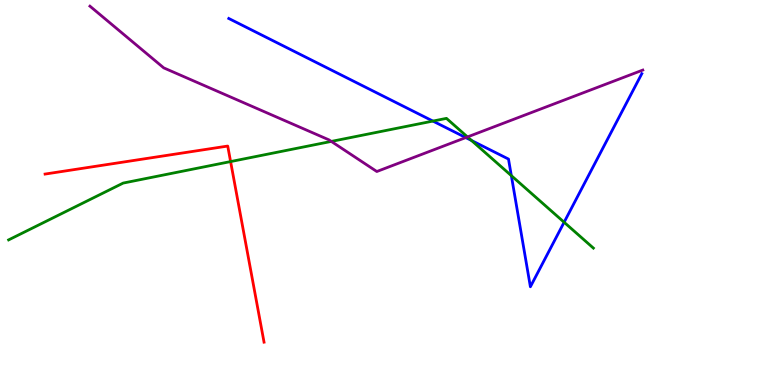[{'lines': ['blue', 'red'], 'intersections': []}, {'lines': ['green', 'red'], 'intersections': [{'x': 2.98, 'y': 5.8}]}, {'lines': ['purple', 'red'], 'intersections': []}, {'lines': ['blue', 'green'], 'intersections': [{'x': 5.59, 'y': 6.86}, {'x': 6.08, 'y': 6.35}, {'x': 6.6, 'y': 5.44}, {'x': 7.28, 'y': 4.23}]}, {'lines': ['blue', 'purple'], 'intersections': [{'x': 6.01, 'y': 6.43}]}, {'lines': ['green', 'purple'], 'intersections': [{'x': 4.27, 'y': 6.33}, {'x': 6.03, 'y': 6.44}]}]